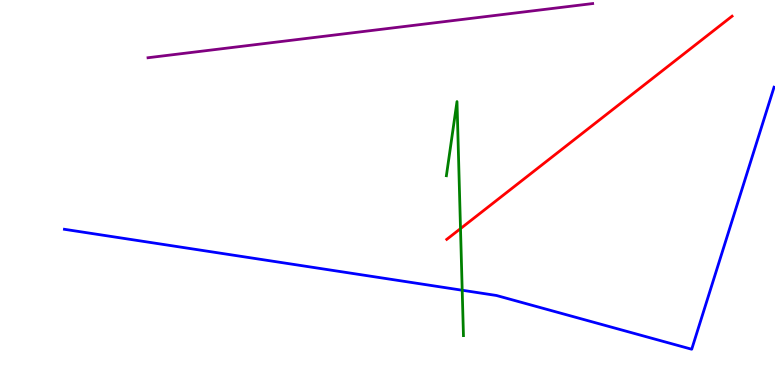[{'lines': ['blue', 'red'], 'intersections': []}, {'lines': ['green', 'red'], 'intersections': [{'x': 5.94, 'y': 4.06}]}, {'lines': ['purple', 'red'], 'intersections': []}, {'lines': ['blue', 'green'], 'intersections': [{'x': 5.96, 'y': 2.46}]}, {'lines': ['blue', 'purple'], 'intersections': []}, {'lines': ['green', 'purple'], 'intersections': []}]